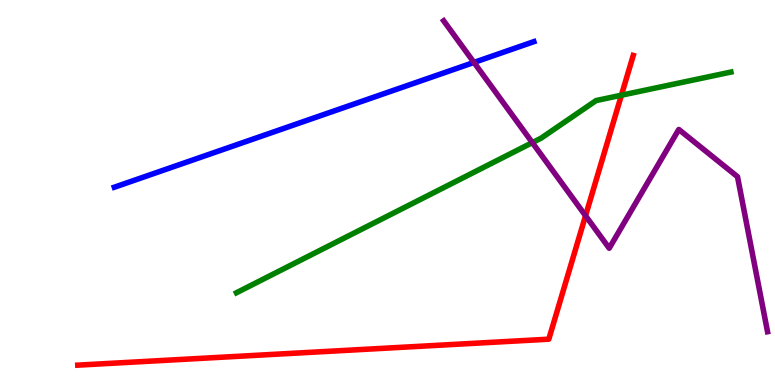[{'lines': ['blue', 'red'], 'intersections': []}, {'lines': ['green', 'red'], 'intersections': [{'x': 8.02, 'y': 7.53}]}, {'lines': ['purple', 'red'], 'intersections': [{'x': 7.56, 'y': 4.4}]}, {'lines': ['blue', 'green'], 'intersections': []}, {'lines': ['blue', 'purple'], 'intersections': [{'x': 6.12, 'y': 8.38}]}, {'lines': ['green', 'purple'], 'intersections': [{'x': 6.87, 'y': 6.3}]}]